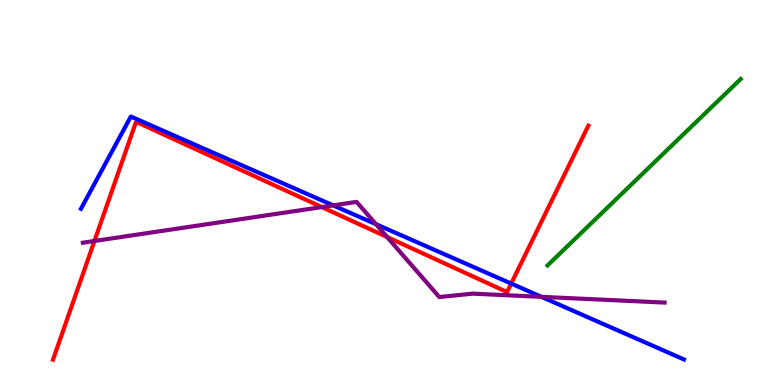[{'lines': ['blue', 'red'], 'intersections': [{'x': 6.6, 'y': 2.63}]}, {'lines': ['green', 'red'], 'intersections': []}, {'lines': ['purple', 'red'], 'intersections': [{'x': 1.22, 'y': 3.74}, {'x': 4.15, 'y': 4.62}, {'x': 5.0, 'y': 3.84}]}, {'lines': ['blue', 'green'], 'intersections': []}, {'lines': ['blue', 'purple'], 'intersections': [{'x': 4.3, 'y': 4.67}, {'x': 4.85, 'y': 4.18}, {'x': 6.99, 'y': 2.29}]}, {'lines': ['green', 'purple'], 'intersections': []}]